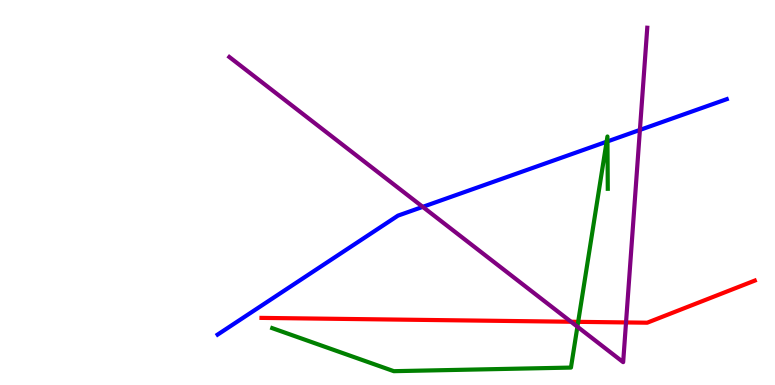[{'lines': ['blue', 'red'], 'intersections': []}, {'lines': ['green', 'red'], 'intersections': [{'x': 7.46, 'y': 1.64}]}, {'lines': ['purple', 'red'], 'intersections': [{'x': 7.37, 'y': 1.64}, {'x': 8.08, 'y': 1.62}]}, {'lines': ['blue', 'green'], 'intersections': [{'x': 7.83, 'y': 6.32}, {'x': 7.84, 'y': 6.33}]}, {'lines': ['blue', 'purple'], 'intersections': [{'x': 5.45, 'y': 4.63}, {'x': 8.26, 'y': 6.63}]}, {'lines': ['green', 'purple'], 'intersections': [{'x': 7.45, 'y': 1.51}]}]